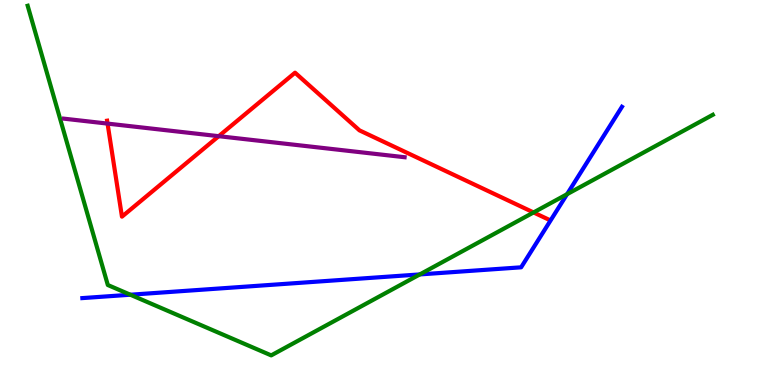[{'lines': ['blue', 'red'], 'intersections': []}, {'lines': ['green', 'red'], 'intersections': [{'x': 6.88, 'y': 4.48}]}, {'lines': ['purple', 'red'], 'intersections': [{'x': 1.39, 'y': 6.79}, {'x': 2.82, 'y': 6.46}]}, {'lines': ['blue', 'green'], 'intersections': [{'x': 1.68, 'y': 2.34}, {'x': 5.42, 'y': 2.87}, {'x': 7.32, 'y': 4.96}]}, {'lines': ['blue', 'purple'], 'intersections': []}, {'lines': ['green', 'purple'], 'intersections': []}]